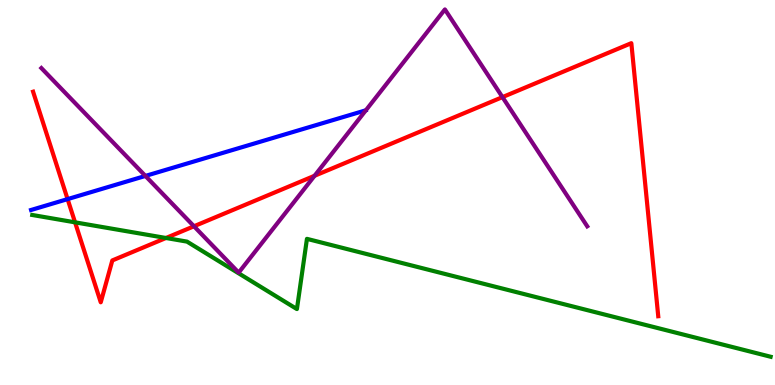[{'lines': ['blue', 'red'], 'intersections': [{'x': 0.872, 'y': 4.83}]}, {'lines': ['green', 'red'], 'intersections': [{'x': 0.968, 'y': 4.22}, {'x': 2.14, 'y': 3.82}]}, {'lines': ['purple', 'red'], 'intersections': [{'x': 2.5, 'y': 4.12}, {'x': 4.06, 'y': 5.43}, {'x': 6.48, 'y': 7.48}]}, {'lines': ['blue', 'green'], 'intersections': []}, {'lines': ['blue', 'purple'], 'intersections': [{'x': 1.88, 'y': 5.43}]}, {'lines': ['green', 'purple'], 'intersections': []}]